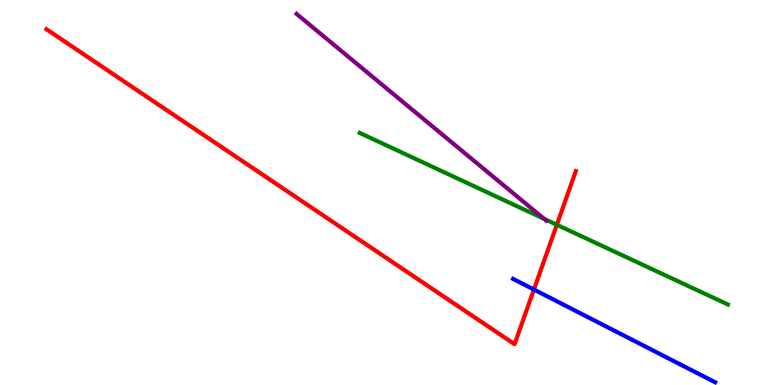[{'lines': ['blue', 'red'], 'intersections': [{'x': 6.89, 'y': 2.48}]}, {'lines': ['green', 'red'], 'intersections': [{'x': 7.18, 'y': 4.16}]}, {'lines': ['purple', 'red'], 'intersections': []}, {'lines': ['blue', 'green'], 'intersections': []}, {'lines': ['blue', 'purple'], 'intersections': []}, {'lines': ['green', 'purple'], 'intersections': [{'x': 7.02, 'y': 4.32}]}]